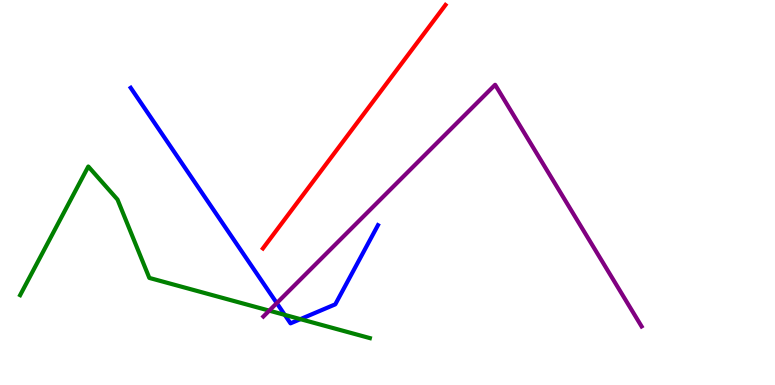[{'lines': ['blue', 'red'], 'intersections': []}, {'lines': ['green', 'red'], 'intersections': []}, {'lines': ['purple', 'red'], 'intersections': []}, {'lines': ['blue', 'green'], 'intersections': [{'x': 3.67, 'y': 1.82}, {'x': 3.88, 'y': 1.71}]}, {'lines': ['blue', 'purple'], 'intersections': [{'x': 3.57, 'y': 2.13}]}, {'lines': ['green', 'purple'], 'intersections': [{'x': 3.47, 'y': 1.93}]}]